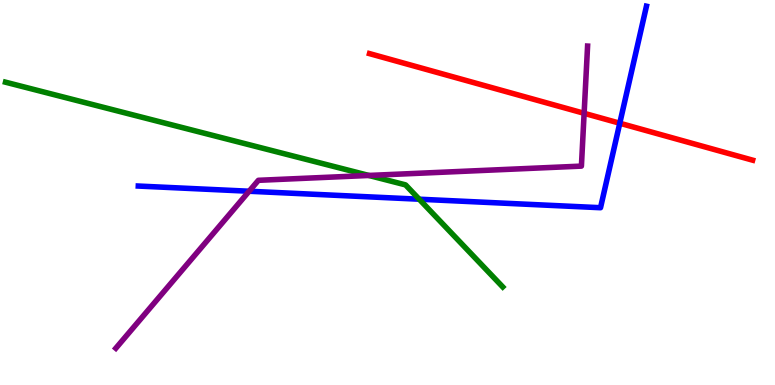[{'lines': ['blue', 'red'], 'intersections': [{'x': 8.0, 'y': 6.8}]}, {'lines': ['green', 'red'], 'intersections': []}, {'lines': ['purple', 'red'], 'intersections': [{'x': 7.54, 'y': 7.06}]}, {'lines': ['blue', 'green'], 'intersections': [{'x': 5.41, 'y': 4.83}]}, {'lines': ['blue', 'purple'], 'intersections': [{'x': 3.21, 'y': 5.03}]}, {'lines': ['green', 'purple'], 'intersections': [{'x': 4.76, 'y': 5.44}]}]